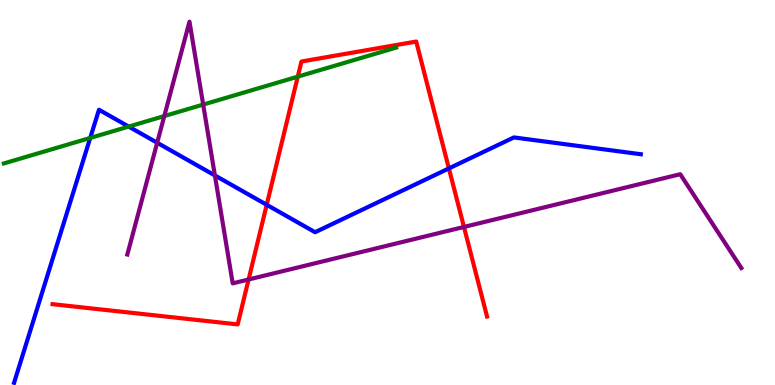[{'lines': ['blue', 'red'], 'intersections': [{'x': 3.44, 'y': 4.68}, {'x': 5.79, 'y': 5.63}]}, {'lines': ['green', 'red'], 'intersections': [{'x': 3.84, 'y': 8.01}]}, {'lines': ['purple', 'red'], 'intersections': [{'x': 3.21, 'y': 2.74}, {'x': 5.99, 'y': 4.1}]}, {'lines': ['blue', 'green'], 'intersections': [{'x': 1.16, 'y': 6.42}, {'x': 1.66, 'y': 6.71}]}, {'lines': ['blue', 'purple'], 'intersections': [{'x': 2.03, 'y': 6.29}, {'x': 2.77, 'y': 5.44}]}, {'lines': ['green', 'purple'], 'intersections': [{'x': 2.12, 'y': 6.99}, {'x': 2.62, 'y': 7.28}]}]